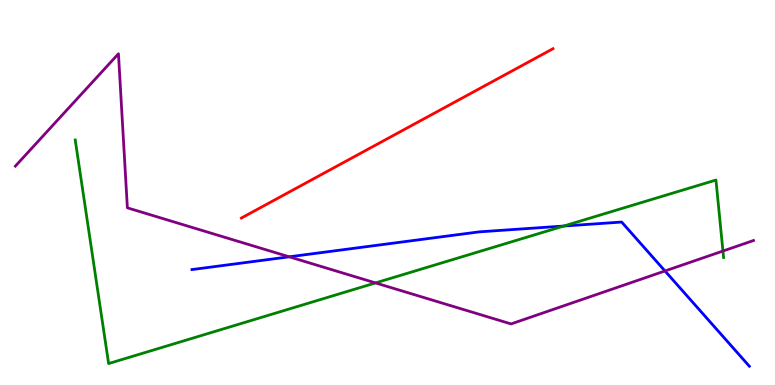[{'lines': ['blue', 'red'], 'intersections': []}, {'lines': ['green', 'red'], 'intersections': []}, {'lines': ['purple', 'red'], 'intersections': []}, {'lines': ['blue', 'green'], 'intersections': [{'x': 7.27, 'y': 4.13}]}, {'lines': ['blue', 'purple'], 'intersections': [{'x': 3.73, 'y': 3.33}, {'x': 8.58, 'y': 2.96}]}, {'lines': ['green', 'purple'], 'intersections': [{'x': 4.85, 'y': 2.65}, {'x': 9.33, 'y': 3.48}]}]